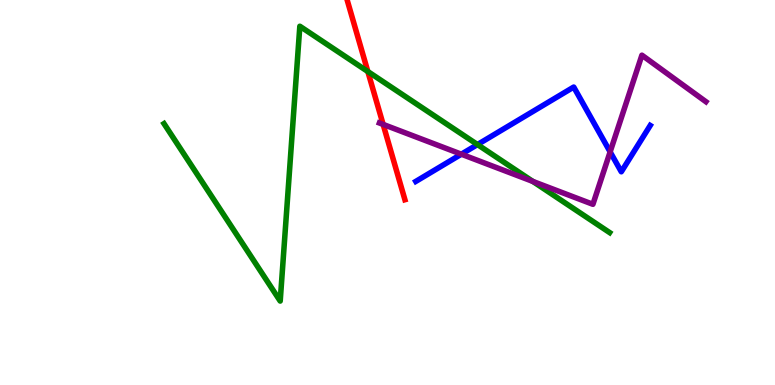[{'lines': ['blue', 'red'], 'intersections': []}, {'lines': ['green', 'red'], 'intersections': [{'x': 4.75, 'y': 8.14}]}, {'lines': ['purple', 'red'], 'intersections': [{'x': 4.94, 'y': 6.77}]}, {'lines': ['blue', 'green'], 'intersections': [{'x': 6.16, 'y': 6.25}]}, {'lines': ['blue', 'purple'], 'intersections': [{'x': 5.95, 'y': 5.99}, {'x': 7.87, 'y': 6.06}]}, {'lines': ['green', 'purple'], 'intersections': [{'x': 6.88, 'y': 5.29}]}]